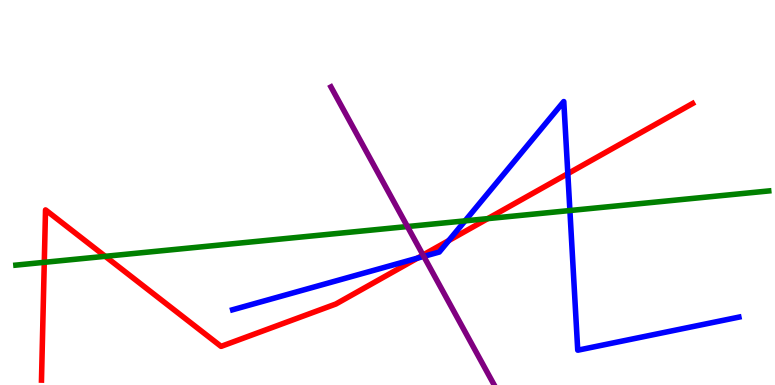[{'lines': ['blue', 'red'], 'intersections': [{'x': 5.39, 'y': 3.3}, {'x': 5.79, 'y': 3.75}, {'x': 7.33, 'y': 5.49}]}, {'lines': ['green', 'red'], 'intersections': [{'x': 0.571, 'y': 3.19}, {'x': 1.36, 'y': 3.34}, {'x': 6.29, 'y': 4.32}]}, {'lines': ['purple', 'red'], 'intersections': [{'x': 5.46, 'y': 3.38}]}, {'lines': ['blue', 'green'], 'intersections': [{'x': 6.0, 'y': 4.26}, {'x': 7.35, 'y': 4.53}]}, {'lines': ['blue', 'purple'], 'intersections': [{'x': 5.47, 'y': 3.34}]}, {'lines': ['green', 'purple'], 'intersections': [{'x': 5.26, 'y': 4.12}]}]